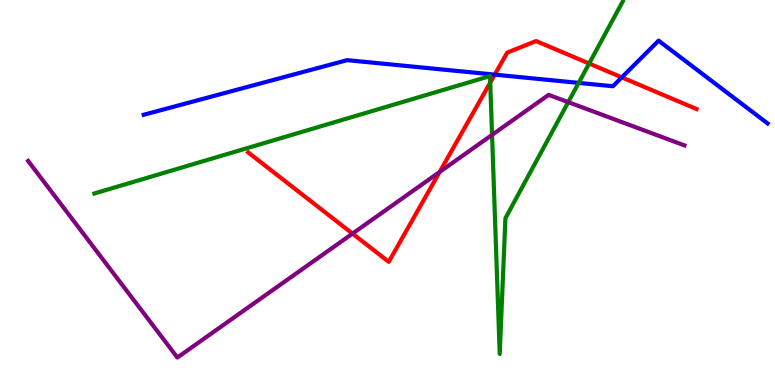[{'lines': ['blue', 'red'], 'intersections': [{'x': 6.38, 'y': 8.06}, {'x': 8.02, 'y': 7.99}]}, {'lines': ['green', 'red'], 'intersections': [{'x': 6.33, 'y': 7.85}, {'x': 7.6, 'y': 8.35}]}, {'lines': ['purple', 'red'], 'intersections': [{'x': 4.55, 'y': 3.93}, {'x': 5.67, 'y': 5.53}]}, {'lines': ['blue', 'green'], 'intersections': [{'x': 7.47, 'y': 7.85}]}, {'lines': ['blue', 'purple'], 'intersections': []}, {'lines': ['green', 'purple'], 'intersections': [{'x': 6.35, 'y': 6.5}, {'x': 7.33, 'y': 7.35}]}]